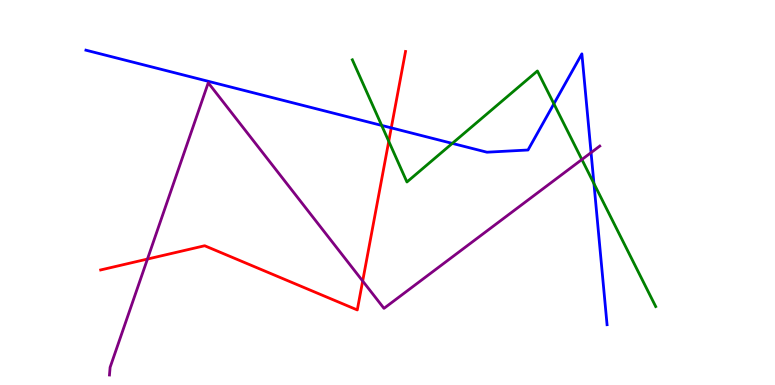[{'lines': ['blue', 'red'], 'intersections': [{'x': 5.05, 'y': 6.68}]}, {'lines': ['green', 'red'], 'intersections': [{'x': 5.02, 'y': 6.33}]}, {'lines': ['purple', 'red'], 'intersections': [{'x': 1.9, 'y': 3.27}, {'x': 4.68, 'y': 2.7}]}, {'lines': ['blue', 'green'], 'intersections': [{'x': 4.92, 'y': 6.74}, {'x': 5.84, 'y': 6.28}, {'x': 7.15, 'y': 7.3}, {'x': 7.66, 'y': 5.23}]}, {'lines': ['blue', 'purple'], 'intersections': [{'x': 7.63, 'y': 6.04}]}, {'lines': ['green', 'purple'], 'intersections': [{'x': 7.51, 'y': 5.86}]}]